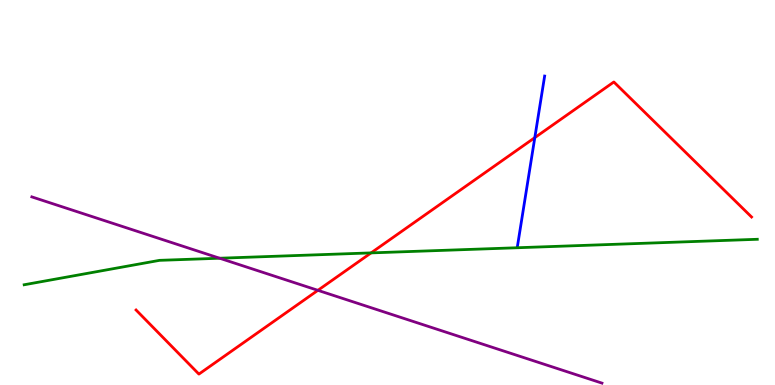[{'lines': ['blue', 'red'], 'intersections': [{'x': 6.9, 'y': 6.43}]}, {'lines': ['green', 'red'], 'intersections': [{'x': 4.79, 'y': 3.43}]}, {'lines': ['purple', 'red'], 'intersections': [{'x': 4.1, 'y': 2.46}]}, {'lines': ['blue', 'green'], 'intersections': []}, {'lines': ['blue', 'purple'], 'intersections': []}, {'lines': ['green', 'purple'], 'intersections': [{'x': 2.83, 'y': 3.29}]}]